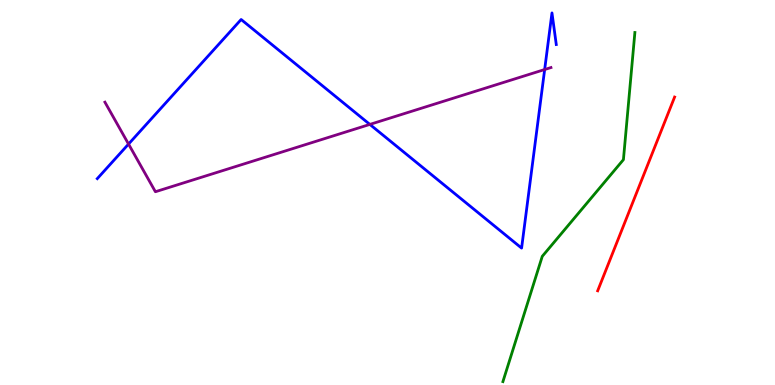[{'lines': ['blue', 'red'], 'intersections': []}, {'lines': ['green', 'red'], 'intersections': []}, {'lines': ['purple', 'red'], 'intersections': []}, {'lines': ['blue', 'green'], 'intersections': []}, {'lines': ['blue', 'purple'], 'intersections': [{'x': 1.66, 'y': 6.26}, {'x': 4.77, 'y': 6.77}, {'x': 7.03, 'y': 8.19}]}, {'lines': ['green', 'purple'], 'intersections': []}]